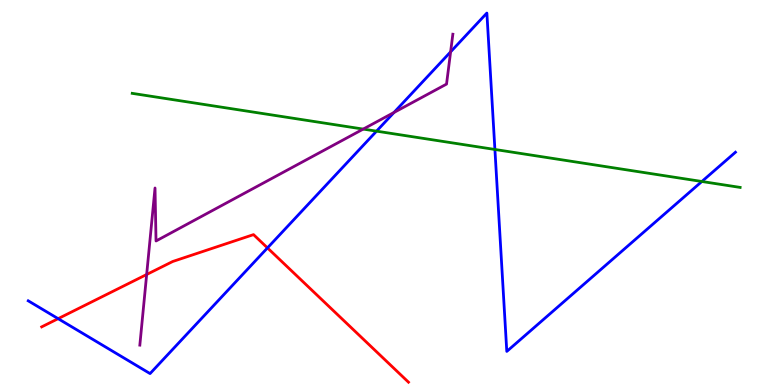[{'lines': ['blue', 'red'], 'intersections': [{'x': 0.75, 'y': 1.72}, {'x': 3.45, 'y': 3.56}]}, {'lines': ['green', 'red'], 'intersections': []}, {'lines': ['purple', 'red'], 'intersections': [{'x': 1.89, 'y': 2.87}]}, {'lines': ['blue', 'green'], 'intersections': [{'x': 4.86, 'y': 6.59}, {'x': 6.39, 'y': 6.12}, {'x': 9.06, 'y': 5.29}]}, {'lines': ['blue', 'purple'], 'intersections': [{'x': 5.08, 'y': 7.08}, {'x': 5.81, 'y': 8.65}]}, {'lines': ['green', 'purple'], 'intersections': [{'x': 4.69, 'y': 6.65}]}]